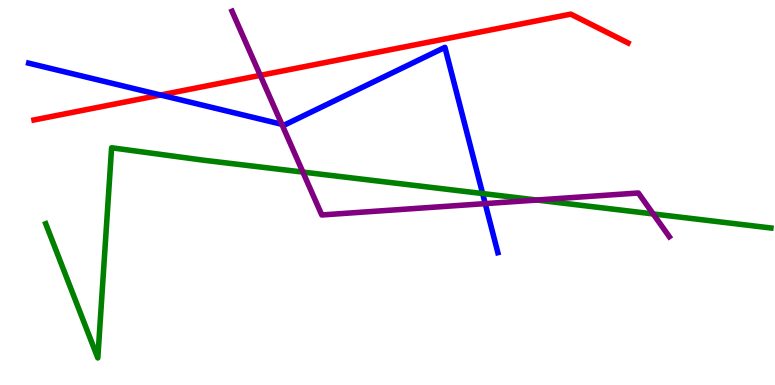[{'lines': ['blue', 'red'], 'intersections': [{'x': 2.07, 'y': 7.53}]}, {'lines': ['green', 'red'], 'intersections': []}, {'lines': ['purple', 'red'], 'intersections': [{'x': 3.36, 'y': 8.04}]}, {'lines': ['blue', 'green'], 'intersections': [{'x': 6.23, 'y': 4.97}]}, {'lines': ['blue', 'purple'], 'intersections': [{'x': 3.64, 'y': 6.77}, {'x': 6.26, 'y': 4.71}]}, {'lines': ['green', 'purple'], 'intersections': [{'x': 3.91, 'y': 5.53}, {'x': 6.93, 'y': 4.8}, {'x': 8.43, 'y': 4.44}]}]